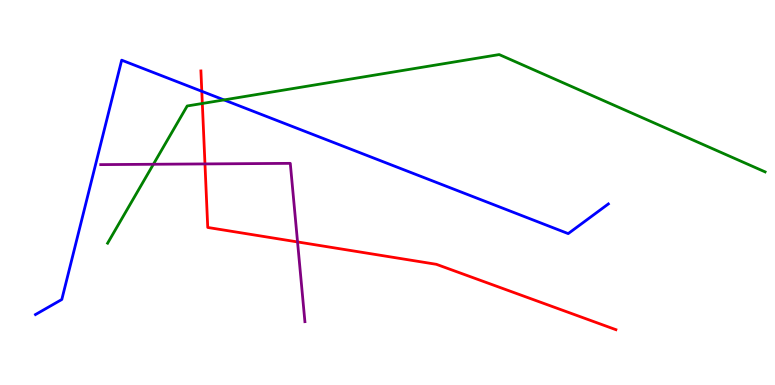[{'lines': ['blue', 'red'], 'intersections': [{'x': 2.6, 'y': 7.63}]}, {'lines': ['green', 'red'], 'intersections': [{'x': 2.61, 'y': 7.31}]}, {'lines': ['purple', 'red'], 'intersections': [{'x': 2.64, 'y': 5.74}, {'x': 3.84, 'y': 3.72}]}, {'lines': ['blue', 'green'], 'intersections': [{'x': 2.89, 'y': 7.4}]}, {'lines': ['blue', 'purple'], 'intersections': []}, {'lines': ['green', 'purple'], 'intersections': [{'x': 1.98, 'y': 5.73}]}]